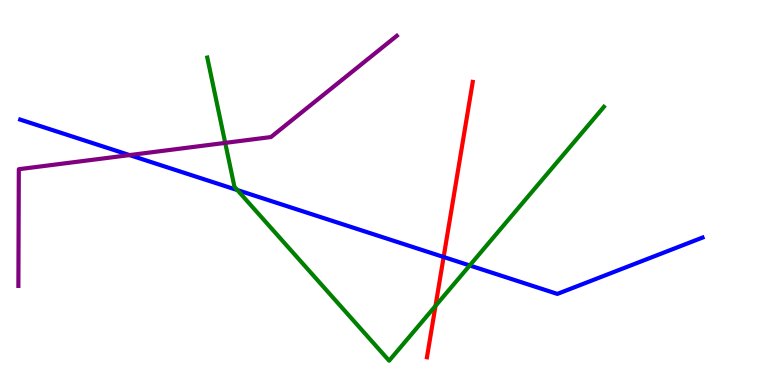[{'lines': ['blue', 'red'], 'intersections': [{'x': 5.72, 'y': 3.32}]}, {'lines': ['green', 'red'], 'intersections': [{'x': 5.62, 'y': 2.05}]}, {'lines': ['purple', 'red'], 'intersections': []}, {'lines': ['blue', 'green'], 'intersections': [{'x': 3.06, 'y': 5.06}, {'x': 6.06, 'y': 3.1}]}, {'lines': ['blue', 'purple'], 'intersections': [{'x': 1.67, 'y': 5.97}]}, {'lines': ['green', 'purple'], 'intersections': [{'x': 2.91, 'y': 6.29}]}]